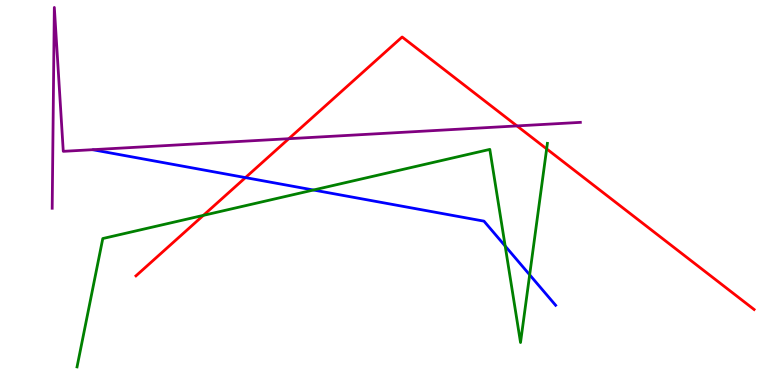[{'lines': ['blue', 'red'], 'intersections': [{'x': 3.17, 'y': 5.39}]}, {'lines': ['green', 'red'], 'intersections': [{'x': 2.62, 'y': 4.41}, {'x': 7.05, 'y': 6.13}]}, {'lines': ['purple', 'red'], 'intersections': [{'x': 3.73, 'y': 6.4}, {'x': 6.67, 'y': 6.73}]}, {'lines': ['blue', 'green'], 'intersections': [{'x': 4.04, 'y': 5.06}, {'x': 6.52, 'y': 3.61}, {'x': 6.83, 'y': 2.86}]}, {'lines': ['blue', 'purple'], 'intersections': []}, {'lines': ['green', 'purple'], 'intersections': []}]